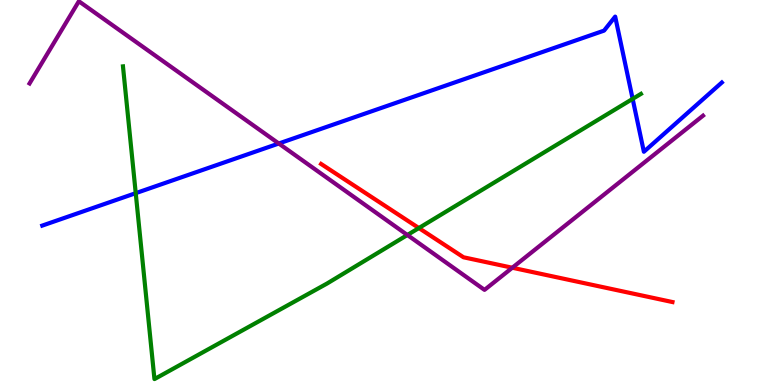[{'lines': ['blue', 'red'], 'intersections': []}, {'lines': ['green', 'red'], 'intersections': [{'x': 5.4, 'y': 4.08}]}, {'lines': ['purple', 'red'], 'intersections': [{'x': 6.61, 'y': 3.05}]}, {'lines': ['blue', 'green'], 'intersections': [{'x': 1.75, 'y': 4.98}, {'x': 8.16, 'y': 7.43}]}, {'lines': ['blue', 'purple'], 'intersections': [{'x': 3.6, 'y': 6.27}]}, {'lines': ['green', 'purple'], 'intersections': [{'x': 5.26, 'y': 3.9}]}]